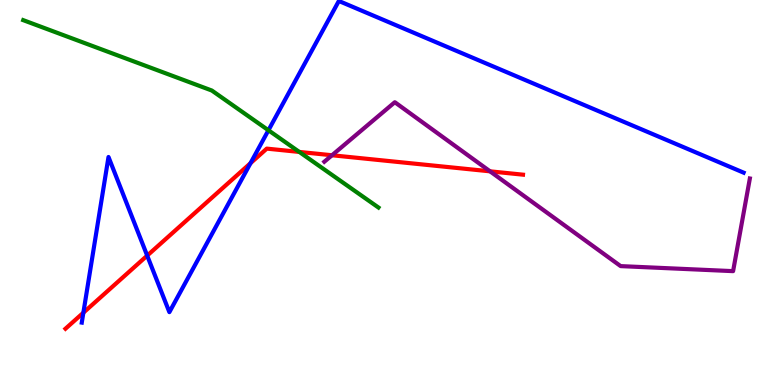[{'lines': ['blue', 'red'], 'intersections': [{'x': 1.08, 'y': 1.88}, {'x': 1.9, 'y': 3.36}, {'x': 3.23, 'y': 5.76}]}, {'lines': ['green', 'red'], 'intersections': [{'x': 3.86, 'y': 6.05}]}, {'lines': ['purple', 'red'], 'intersections': [{'x': 4.28, 'y': 5.97}, {'x': 6.32, 'y': 5.55}]}, {'lines': ['blue', 'green'], 'intersections': [{'x': 3.46, 'y': 6.62}]}, {'lines': ['blue', 'purple'], 'intersections': []}, {'lines': ['green', 'purple'], 'intersections': []}]